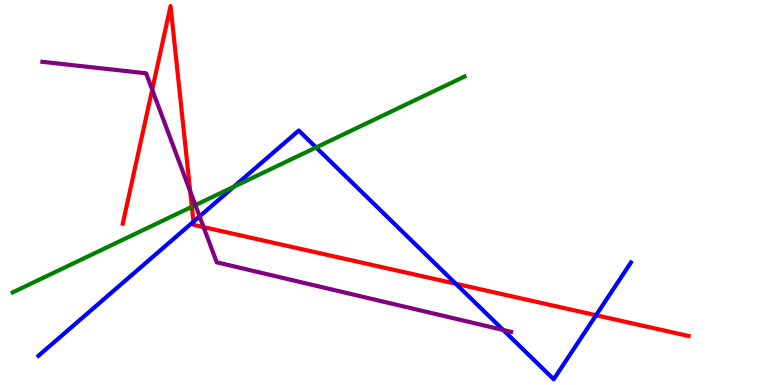[{'lines': ['blue', 'red'], 'intersections': [{'x': 2.5, 'y': 4.24}, {'x': 5.88, 'y': 2.63}, {'x': 7.69, 'y': 1.81}]}, {'lines': ['green', 'red'], 'intersections': [{'x': 2.48, 'y': 4.63}]}, {'lines': ['purple', 'red'], 'intersections': [{'x': 1.96, 'y': 7.67}, {'x': 2.45, 'y': 5.03}, {'x': 2.63, 'y': 4.1}]}, {'lines': ['blue', 'green'], 'intersections': [{'x': 3.02, 'y': 5.15}, {'x': 4.08, 'y': 6.17}]}, {'lines': ['blue', 'purple'], 'intersections': [{'x': 2.58, 'y': 4.38}, {'x': 6.49, 'y': 1.43}]}, {'lines': ['green', 'purple'], 'intersections': [{'x': 2.52, 'y': 4.67}]}]